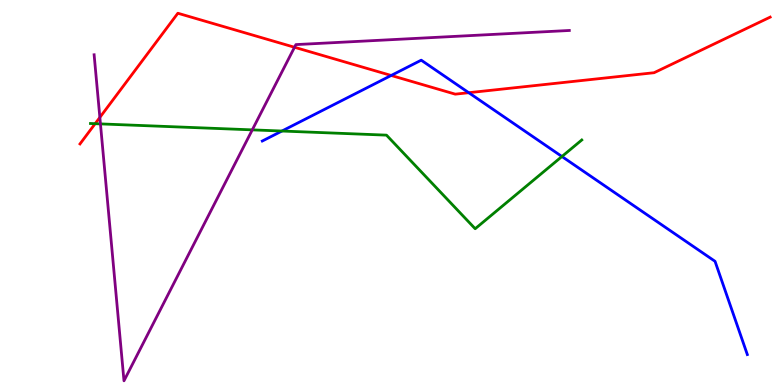[{'lines': ['blue', 'red'], 'intersections': [{'x': 5.05, 'y': 8.04}, {'x': 6.05, 'y': 7.59}]}, {'lines': ['green', 'red'], 'intersections': [{'x': 1.23, 'y': 6.79}]}, {'lines': ['purple', 'red'], 'intersections': [{'x': 1.29, 'y': 6.95}, {'x': 3.8, 'y': 8.77}]}, {'lines': ['blue', 'green'], 'intersections': [{'x': 3.64, 'y': 6.6}, {'x': 7.25, 'y': 5.93}]}, {'lines': ['blue', 'purple'], 'intersections': []}, {'lines': ['green', 'purple'], 'intersections': [{'x': 1.3, 'y': 6.78}, {'x': 3.26, 'y': 6.63}]}]